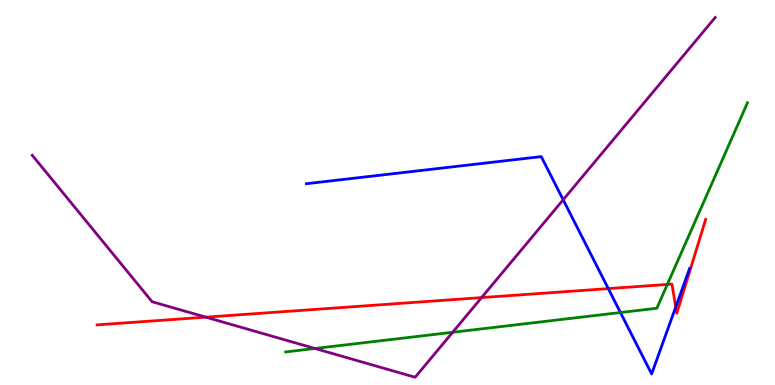[{'lines': ['blue', 'red'], 'intersections': [{'x': 7.85, 'y': 2.5}, {'x': 8.72, 'y': 2.03}]}, {'lines': ['green', 'red'], 'intersections': [{'x': 8.61, 'y': 2.61}]}, {'lines': ['purple', 'red'], 'intersections': [{'x': 2.66, 'y': 1.76}, {'x': 6.21, 'y': 2.27}]}, {'lines': ['blue', 'green'], 'intersections': [{'x': 8.01, 'y': 1.88}]}, {'lines': ['blue', 'purple'], 'intersections': [{'x': 7.27, 'y': 4.81}]}, {'lines': ['green', 'purple'], 'intersections': [{'x': 4.06, 'y': 0.948}, {'x': 5.84, 'y': 1.37}]}]